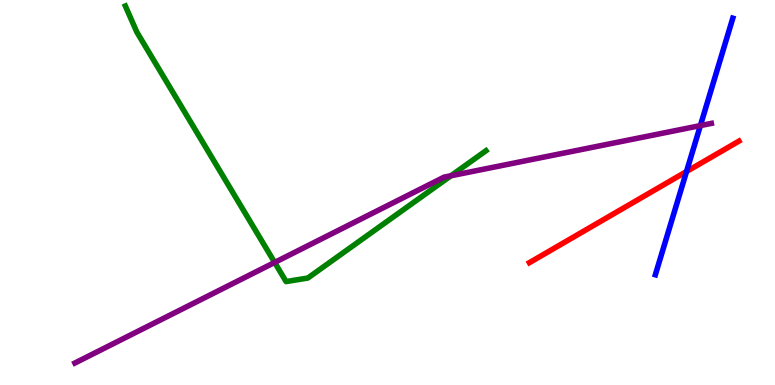[{'lines': ['blue', 'red'], 'intersections': [{'x': 8.86, 'y': 5.54}]}, {'lines': ['green', 'red'], 'intersections': []}, {'lines': ['purple', 'red'], 'intersections': []}, {'lines': ['blue', 'green'], 'intersections': []}, {'lines': ['blue', 'purple'], 'intersections': [{'x': 9.04, 'y': 6.74}]}, {'lines': ['green', 'purple'], 'intersections': [{'x': 3.54, 'y': 3.18}, {'x': 5.82, 'y': 5.43}]}]